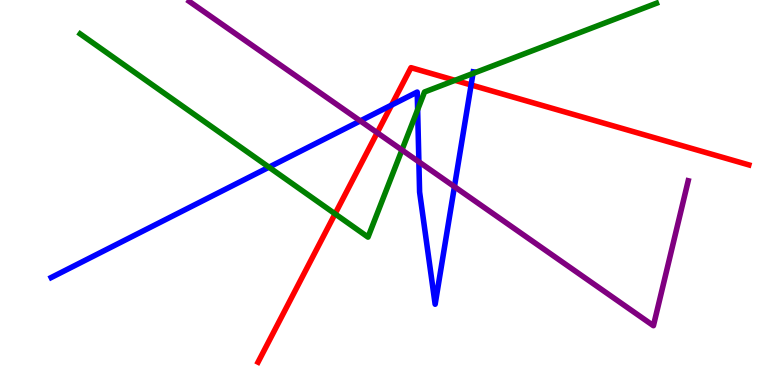[{'lines': ['blue', 'red'], 'intersections': [{'x': 5.05, 'y': 7.27}, {'x': 6.08, 'y': 7.79}]}, {'lines': ['green', 'red'], 'intersections': [{'x': 4.32, 'y': 4.45}, {'x': 5.87, 'y': 7.91}]}, {'lines': ['purple', 'red'], 'intersections': [{'x': 4.87, 'y': 6.55}]}, {'lines': ['blue', 'green'], 'intersections': [{'x': 3.47, 'y': 5.66}, {'x': 5.39, 'y': 7.15}, {'x': 6.1, 'y': 8.09}]}, {'lines': ['blue', 'purple'], 'intersections': [{'x': 4.65, 'y': 6.86}, {'x': 5.4, 'y': 5.8}, {'x': 5.86, 'y': 5.15}]}, {'lines': ['green', 'purple'], 'intersections': [{'x': 5.19, 'y': 6.1}]}]